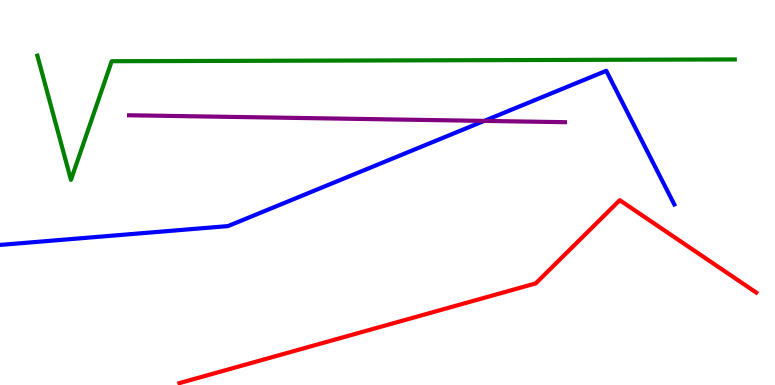[{'lines': ['blue', 'red'], 'intersections': []}, {'lines': ['green', 'red'], 'intersections': []}, {'lines': ['purple', 'red'], 'intersections': []}, {'lines': ['blue', 'green'], 'intersections': []}, {'lines': ['blue', 'purple'], 'intersections': [{'x': 6.25, 'y': 6.86}]}, {'lines': ['green', 'purple'], 'intersections': []}]